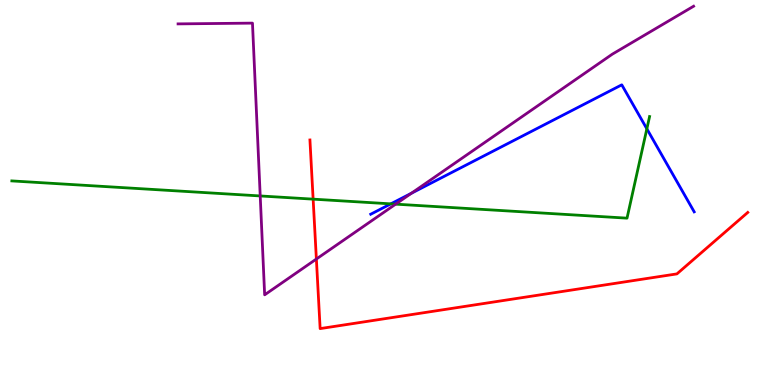[{'lines': ['blue', 'red'], 'intersections': []}, {'lines': ['green', 'red'], 'intersections': [{'x': 4.04, 'y': 4.83}]}, {'lines': ['purple', 'red'], 'intersections': [{'x': 4.08, 'y': 3.27}]}, {'lines': ['blue', 'green'], 'intersections': [{'x': 5.04, 'y': 4.71}, {'x': 8.35, 'y': 6.65}]}, {'lines': ['blue', 'purple'], 'intersections': [{'x': 5.31, 'y': 4.98}]}, {'lines': ['green', 'purple'], 'intersections': [{'x': 3.36, 'y': 4.91}, {'x': 5.11, 'y': 4.7}]}]